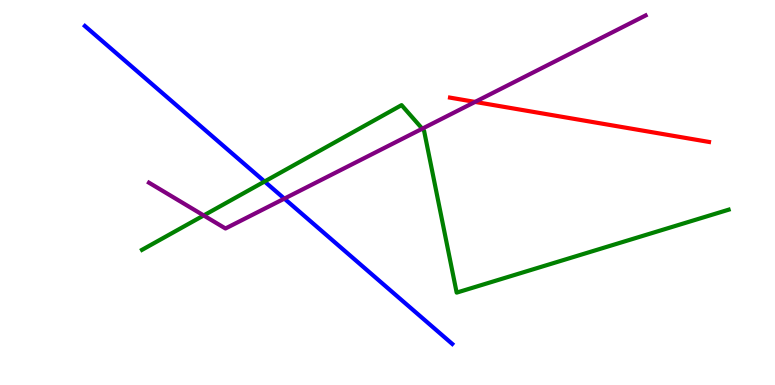[{'lines': ['blue', 'red'], 'intersections': []}, {'lines': ['green', 'red'], 'intersections': []}, {'lines': ['purple', 'red'], 'intersections': [{'x': 6.13, 'y': 7.35}]}, {'lines': ['blue', 'green'], 'intersections': [{'x': 3.41, 'y': 5.29}]}, {'lines': ['blue', 'purple'], 'intersections': [{'x': 3.67, 'y': 4.84}]}, {'lines': ['green', 'purple'], 'intersections': [{'x': 2.63, 'y': 4.4}, {'x': 5.45, 'y': 6.66}]}]